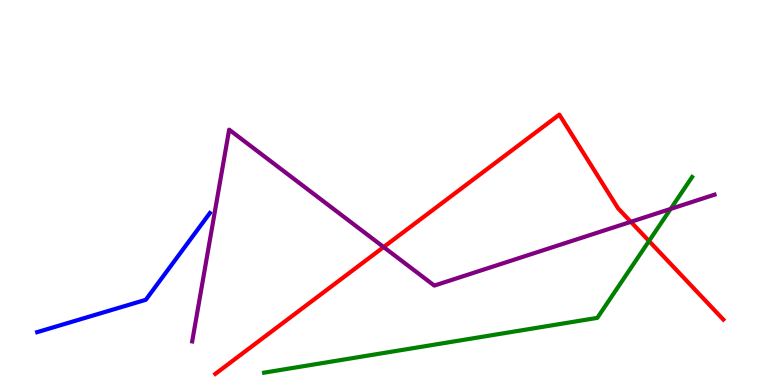[{'lines': ['blue', 'red'], 'intersections': []}, {'lines': ['green', 'red'], 'intersections': [{'x': 8.37, 'y': 3.74}]}, {'lines': ['purple', 'red'], 'intersections': [{'x': 4.95, 'y': 3.58}, {'x': 8.14, 'y': 4.24}]}, {'lines': ['blue', 'green'], 'intersections': []}, {'lines': ['blue', 'purple'], 'intersections': []}, {'lines': ['green', 'purple'], 'intersections': [{'x': 8.65, 'y': 4.57}]}]